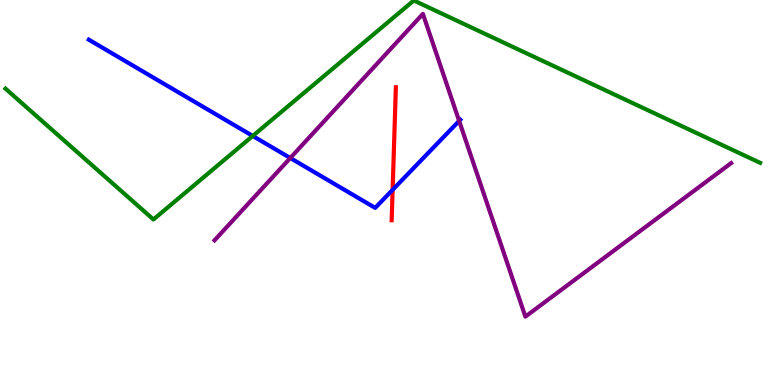[{'lines': ['blue', 'red'], 'intersections': [{'x': 5.07, 'y': 5.07}]}, {'lines': ['green', 'red'], 'intersections': []}, {'lines': ['purple', 'red'], 'intersections': []}, {'lines': ['blue', 'green'], 'intersections': [{'x': 3.26, 'y': 6.47}]}, {'lines': ['blue', 'purple'], 'intersections': [{'x': 3.75, 'y': 5.9}, {'x': 5.92, 'y': 6.86}]}, {'lines': ['green', 'purple'], 'intersections': []}]